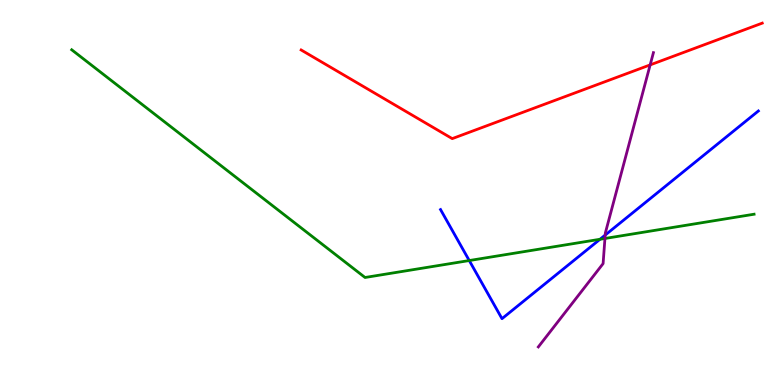[{'lines': ['blue', 'red'], 'intersections': []}, {'lines': ['green', 'red'], 'intersections': []}, {'lines': ['purple', 'red'], 'intersections': [{'x': 8.39, 'y': 8.31}]}, {'lines': ['blue', 'green'], 'intersections': [{'x': 6.05, 'y': 3.23}, {'x': 7.74, 'y': 3.78}]}, {'lines': ['blue', 'purple'], 'intersections': [{'x': 7.81, 'y': 3.89}]}, {'lines': ['green', 'purple'], 'intersections': [{'x': 7.81, 'y': 3.81}]}]